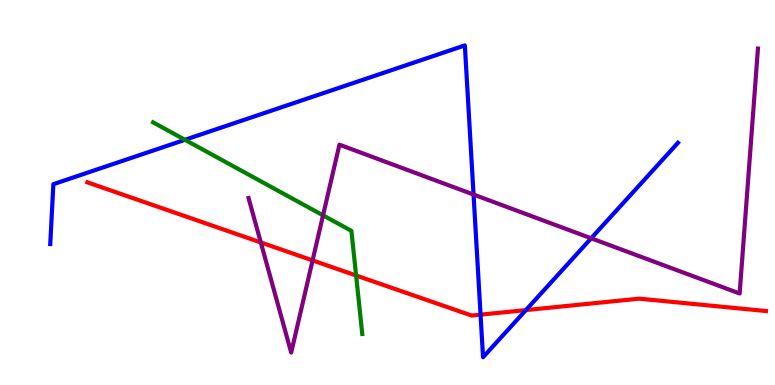[{'lines': ['blue', 'red'], 'intersections': [{'x': 6.2, 'y': 1.83}, {'x': 6.79, 'y': 1.95}]}, {'lines': ['green', 'red'], 'intersections': [{'x': 4.59, 'y': 2.84}]}, {'lines': ['purple', 'red'], 'intersections': [{'x': 3.37, 'y': 3.7}, {'x': 4.03, 'y': 3.24}]}, {'lines': ['blue', 'green'], 'intersections': [{'x': 2.39, 'y': 6.37}]}, {'lines': ['blue', 'purple'], 'intersections': [{'x': 6.11, 'y': 4.95}, {'x': 7.63, 'y': 3.81}]}, {'lines': ['green', 'purple'], 'intersections': [{'x': 4.17, 'y': 4.41}]}]